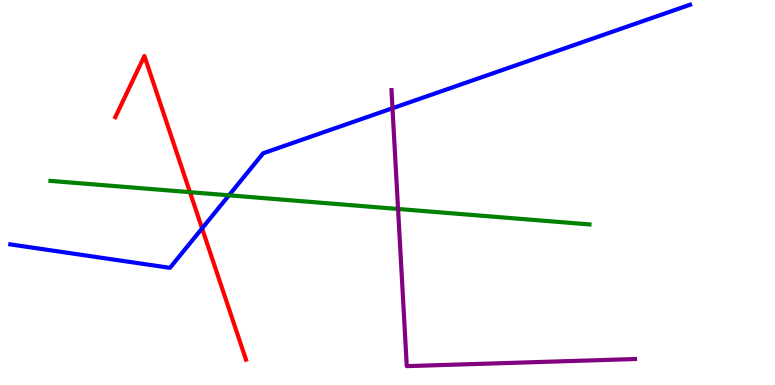[{'lines': ['blue', 'red'], 'intersections': [{'x': 2.61, 'y': 4.07}]}, {'lines': ['green', 'red'], 'intersections': [{'x': 2.45, 'y': 5.01}]}, {'lines': ['purple', 'red'], 'intersections': []}, {'lines': ['blue', 'green'], 'intersections': [{'x': 2.95, 'y': 4.93}]}, {'lines': ['blue', 'purple'], 'intersections': [{'x': 5.06, 'y': 7.19}]}, {'lines': ['green', 'purple'], 'intersections': [{'x': 5.14, 'y': 4.57}]}]